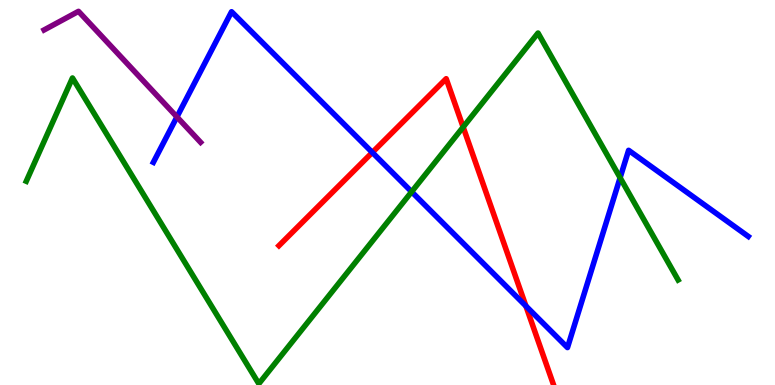[{'lines': ['blue', 'red'], 'intersections': [{'x': 4.8, 'y': 6.04}, {'x': 6.79, 'y': 2.05}]}, {'lines': ['green', 'red'], 'intersections': [{'x': 5.98, 'y': 6.7}]}, {'lines': ['purple', 'red'], 'intersections': []}, {'lines': ['blue', 'green'], 'intersections': [{'x': 5.31, 'y': 5.02}, {'x': 8.0, 'y': 5.38}]}, {'lines': ['blue', 'purple'], 'intersections': [{'x': 2.28, 'y': 6.96}]}, {'lines': ['green', 'purple'], 'intersections': []}]